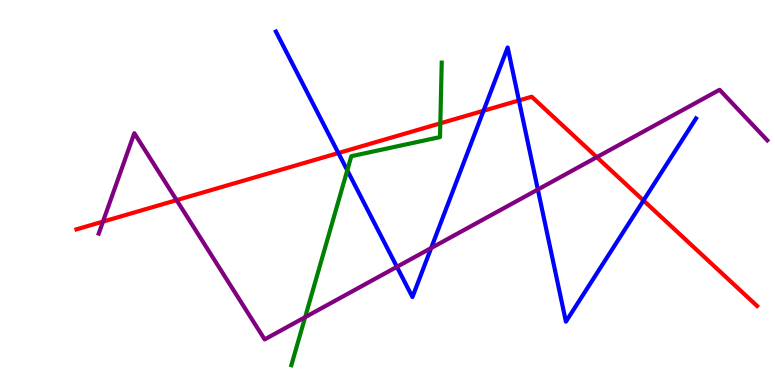[{'lines': ['blue', 'red'], 'intersections': [{'x': 4.37, 'y': 6.03}, {'x': 6.24, 'y': 7.12}, {'x': 6.7, 'y': 7.39}, {'x': 8.3, 'y': 4.79}]}, {'lines': ['green', 'red'], 'intersections': [{'x': 5.68, 'y': 6.8}]}, {'lines': ['purple', 'red'], 'intersections': [{'x': 1.33, 'y': 4.24}, {'x': 2.28, 'y': 4.8}, {'x': 7.7, 'y': 5.92}]}, {'lines': ['blue', 'green'], 'intersections': [{'x': 4.48, 'y': 5.58}]}, {'lines': ['blue', 'purple'], 'intersections': [{'x': 5.12, 'y': 3.07}, {'x': 5.56, 'y': 3.56}, {'x': 6.94, 'y': 5.08}]}, {'lines': ['green', 'purple'], 'intersections': [{'x': 3.94, 'y': 1.76}]}]